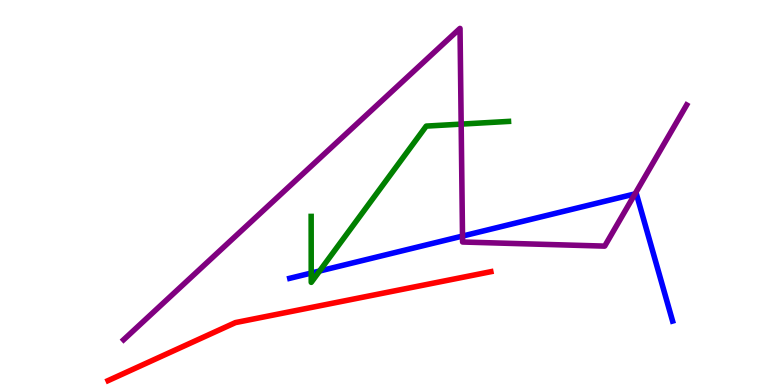[{'lines': ['blue', 'red'], 'intersections': []}, {'lines': ['green', 'red'], 'intersections': []}, {'lines': ['purple', 'red'], 'intersections': []}, {'lines': ['blue', 'green'], 'intersections': [{'x': 4.02, 'y': 2.91}, {'x': 4.12, 'y': 2.96}]}, {'lines': ['blue', 'purple'], 'intersections': [{'x': 5.97, 'y': 3.87}, {'x': 8.19, 'y': 4.96}]}, {'lines': ['green', 'purple'], 'intersections': [{'x': 5.95, 'y': 6.78}]}]